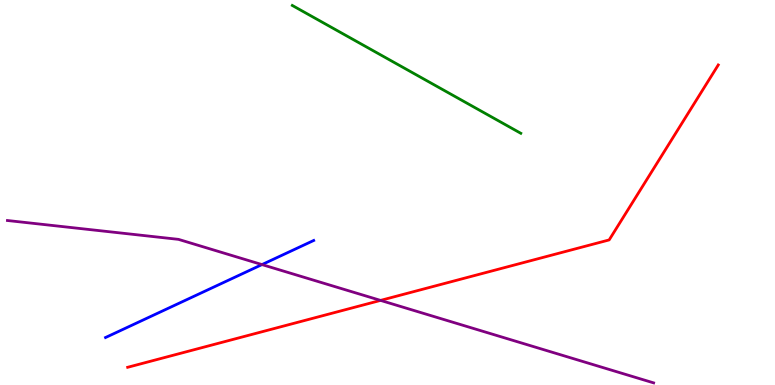[{'lines': ['blue', 'red'], 'intersections': []}, {'lines': ['green', 'red'], 'intersections': []}, {'lines': ['purple', 'red'], 'intersections': [{'x': 4.91, 'y': 2.2}]}, {'lines': ['blue', 'green'], 'intersections': []}, {'lines': ['blue', 'purple'], 'intersections': [{'x': 3.38, 'y': 3.13}]}, {'lines': ['green', 'purple'], 'intersections': []}]